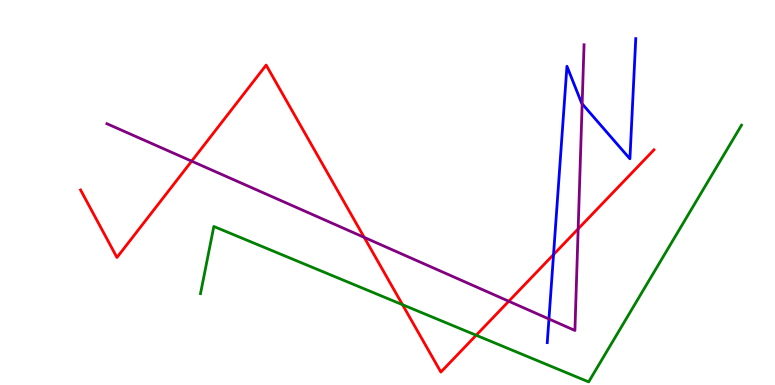[{'lines': ['blue', 'red'], 'intersections': [{'x': 7.14, 'y': 3.39}]}, {'lines': ['green', 'red'], 'intersections': [{'x': 5.19, 'y': 2.09}, {'x': 6.14, 'y': 1.29}]}, {'lines': ['purple', 'red'], 'intersections': [{'x': 2.47, 'y': 5.81}, {'x': 4.7, 'y': 3.83}, {'x': 6.56, 'y': 2.18}, {'x': 7.46, 'y': 4.05}]}, {'lines': ['blue', 'green'], 'intersections': []}, {'lines': ['blue', 'purple'], 'intersections': [{'x': 7.08, 'y': 1.71}, {'x': 7.51, 'y': 7.3}]}, {'lines': ['green', 'purple'], 'intersections': []}]